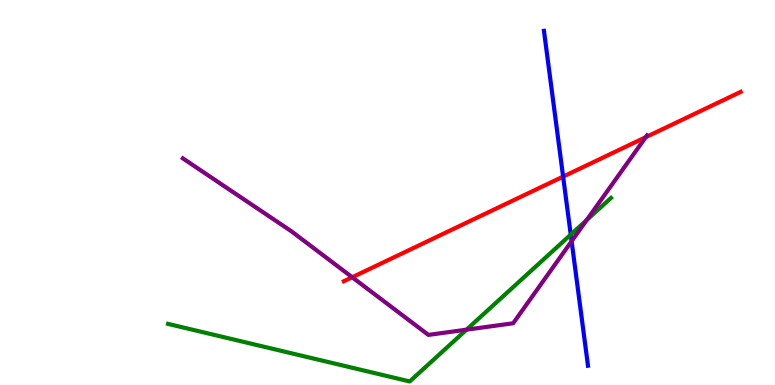[{'lines': ['blue', 'red'], 'intersections': [{'x': 7.27, 'y': 5.41}]}, {'lines': ['green', 'red'], 'intersections': []}, {'lines': ['purple', 'red'], 'intersections': [{'x': 4.54, 'y': 2.8}, {'x': 8.33, 'y': 6.44}]}, {'lines': ['blue', 'green'], 'intersections': [{'x': 7.36, 'y': 3.91}]}, {'lines': ['blue', 'purple'], 'intersections': [{'x': 7.38, 'y': 3.73}]}, {'lines': ['green', 'purple'], 'intersections': [{'x': 6.02, 'y': 1.44}, {'x': 7.57, 'y': 4.28}]}]